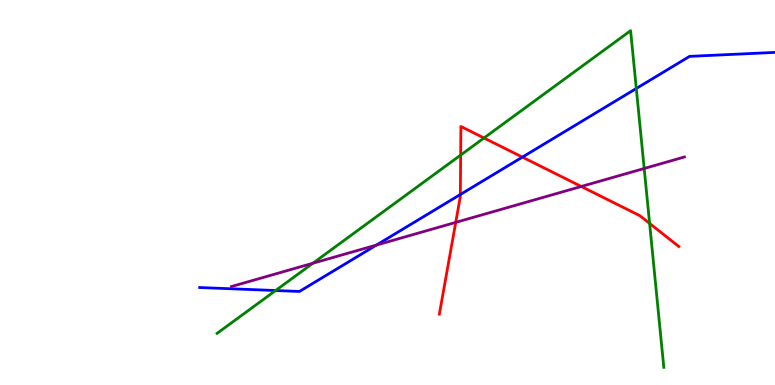[{'lines': ['blue', 'red'], 'intersections': [{'x': 5.94, 'y': 4.95}, {'x': 6.74, 'y': 5.92}]}, {'lines': ['green', 'red'], 'intersections': [{'x': 5.94, 'y': 5.97}, {'x': 6.25, 'y': 6.42}, {'x': 8.38, 'y': 4.2}]}, {'lines': ['purple', 'red'], 'intersections': [{'x': 5.88, 'y': 4.22}, {'x': 7.5, 'y': 5.16}]}, {'lines': ['blue', 'green'], 'intersections': [{'x': 3.56, 'y': 2.45}, {'x': 8.21, 'y': 7.7}]}, {'lines': ['blue', 'purple'], 'intersections': [{'x': 4.86, 'y': 3.63}]}, {'lines': ['green', 'purple'], 'intersections': [{'x': 4.04, 'y': 3.16}, {'x': 8.31, 'y': 5.62}]}]